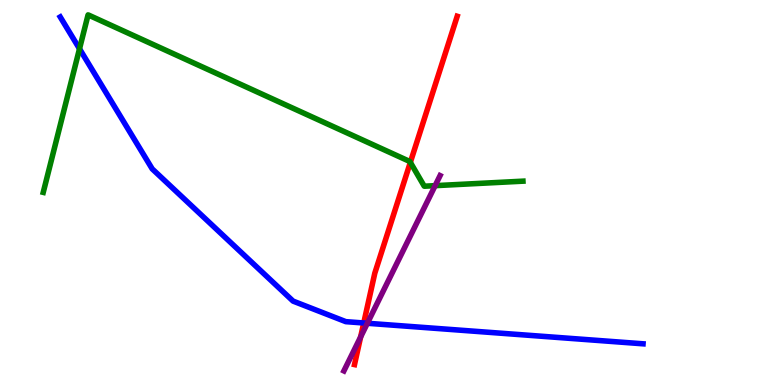[{'lines': ['blue', 'red'], 'intersections': [{'x': 4.69, 'y': 1.61}]}, {'lines': ['green', 'red'], 'intersections': [{'x': 5.29, 'y': 5.78}]}, {'lines': ['purple', 'red'], 'intersections': [{'x': 4.65, 'y': 1.25}]}, {'lines': ['blue', 'green'], 'intersections': [{'x': 1.03, 'y': 8.73}]}, {'lines': ['blue', 'purple'], 'intersections': [{'x': 4.74, 'y': 1.6}]}, {'lines': ['green', 'purple'], 'intersections': [{'x': 5.61, 'y': 5.18}]}]